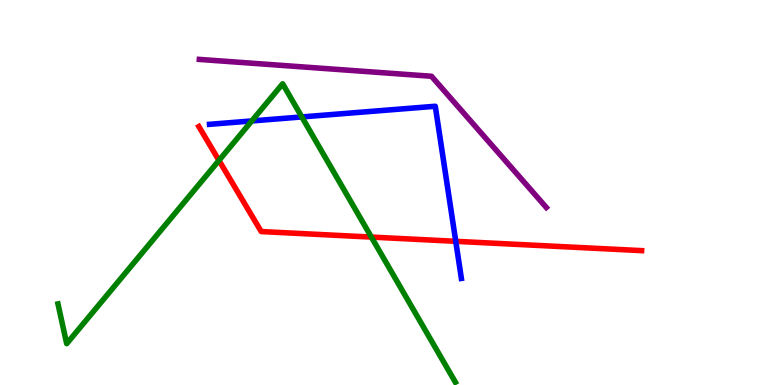[{'lines': ['blue', 'red'], 'intersections': [{'x': 5.88, 'y': 3.73}]}, {'lines': ['green', 'red'], 'intersections': [{'x': 2.83, 'y': 5.83}, {'x': 4.79, 'y': 3.84}]}, {'lines': ['purple', 'red'], 'intersections': []}, {'lines': ['blue', 'green'], 'intersections': [{'x': 3.25, 'y': 6.86}, {'x': 3.89, 'y': 6.96}]}, {'lines': ['blue', 'purple'], 'intersections': []}, {'lines': ['green', 'purple'], 'intersections': []}]